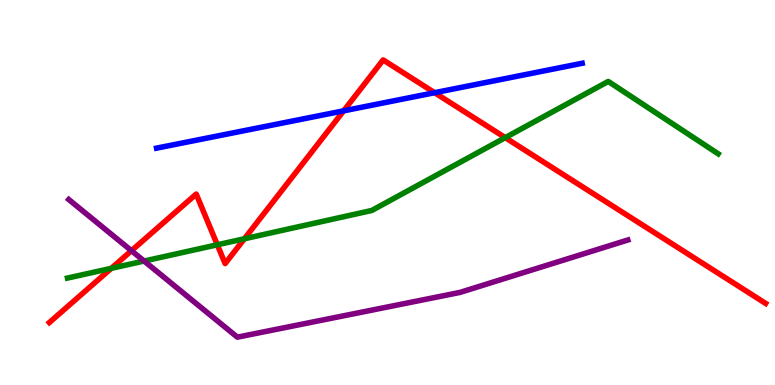[{'lines': ['blue', 'red'], 'intersections': [{'x': 4.43, 'y': 7.12}, {'x': 5.61, 'y': 7.59}]}, {'lines': ['green', 'red'], 'intersections': [{'x': 1.44, 'y': 3.03}, {'x': 2.8, 'y': 3.64}, {'x': 3.15, 'y': 3.8}, {'x': 6.52, 'y': 6.42}]}, {'lines': ['purple', 'red'], 'intersections': [{'x': 1.7, 'y': 3.49}]}, {'lines': ['blue', 'green'], 'intersections': []}, {'lines': ['blue', 'purple'], 'intersections': []}, {'lines': ['green', 'purple'], 'intersections': [{'x': 1.86, 'y': 3.22}]}]